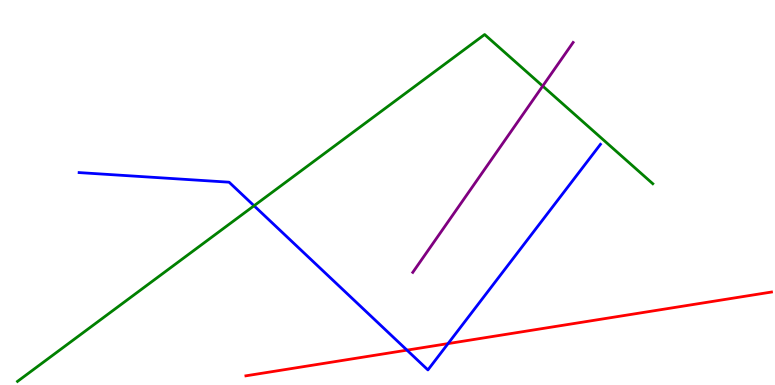[{'lines': ['blue', 'red'], 'intersections': [{'x': 5.25, 'y': 0.905}, {'x': 5.78, 'y': 1.08}]}, {'lines': ['green', 'red'], 'intersections': []}, {'lines': ['purple', 'red'], 'intersections': []}, {'lines': ['blue', 'green'], 'intersections': [{'x': 3.28, 'y': 4.66}]}, {'lines': ['blue', 'purple'], 'intersections': []}, {'lines': ['green', 'purple'], 'intersections': [{'x': 7.0, 'y': 7.76}]}]